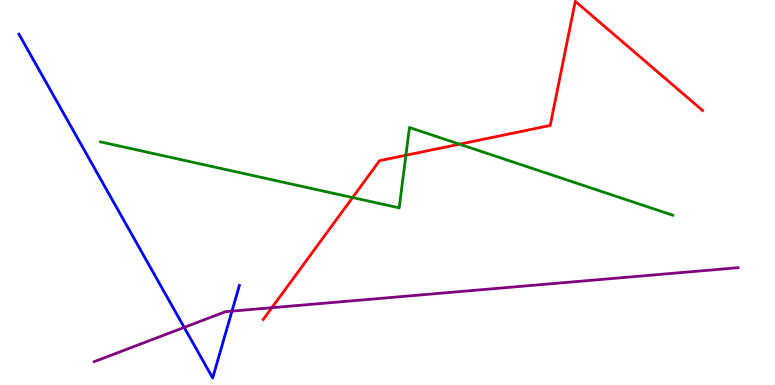[{'lines': ['blue', 'red'], 'intersections': []}, {'lines': ['green', 'red'], 'intersections': [{'x': 4.55, 'y': 4.87}, {'x': 5.24, 'y': 5.97}, {'x': 5.93, 'y': 6.25}]}, {'lines': ['purple', 'red'], 'intersections': [{'x': 3.51, 'y': 2.01}]}, {'lines': ['blue', 'green'], 'intersections': []}, {'lines': ['blue', 'purple'], 'intersections': [{'x': 2.38, 'y': 1.5}, {'x': 2.99, 'y': 1.92}]}, {'lines': ['green', 'purple'], 'intersections': []}]